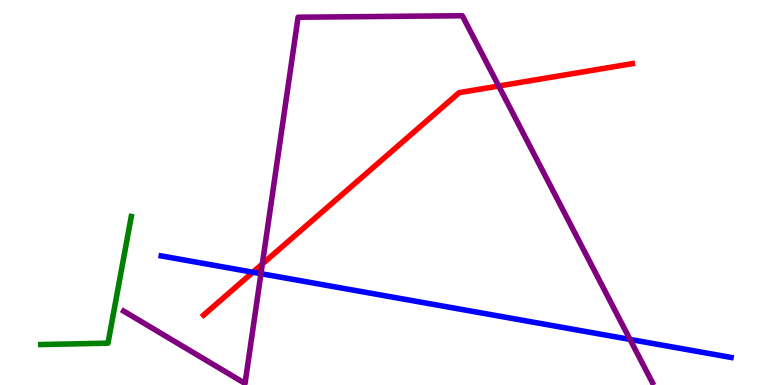[{'lines': ['blue', 'red'], 'intersections': [{'x': 3.26, 'y': 2.93}]}, {'lines': ['green', 'red'], 'intersections': []}, {'lines': ['purple', 'red'], 'intersections': [{'x': 3.39, 'y': 3.14}, {'x': 6.44, 'y': 7.77}]}, {'lines': ['blue', 'green'], 'intersections': []}, {'lines': ['blue', 'purple'], 'intersections': [{'x': 3.37, 'y': 2.89}, {'x': 8.13, 'y': 1.18}]}, {'lines': ['green', 'purple'], 'intersections': []}]